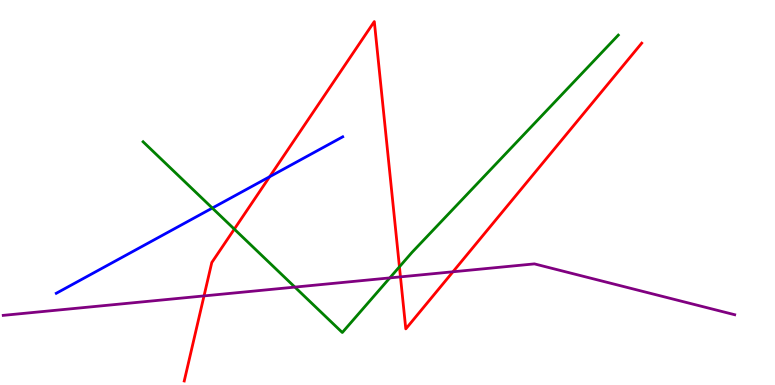[{'lines': ['blue', 'red'], 'intersections': [{'x': 3.48, 'y': 5.41}]}, {'lines': ['green', 'red'], 'intersections': [{'x': 3.02, 'y': 4.05}, {'x': 5.15, 'y': 3.07}]}, {'lines': ['purple', 'red'], 'intersections': [{'x': 2.63, 'y': 2.31}, {'x': 5.17, 'y': 2.81}, {'x': 5.84, 'y': 2.94}]}, {'lines': ['blue', 'green'], 'intersections': [{'x': 2.74, 'y': 4.6}]}, {'lines': ['blue', 'purple'], 'intersections': []}, {'lines': ['green', 'purple'], 'intersections': [{'x': 3.8, 'y': 2.54}, {'x': 5.03, 'y': 2.78}]}]